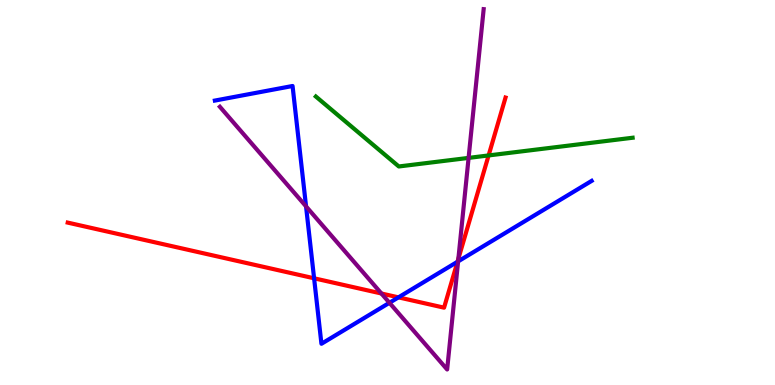[{'lines': ['blue', 'red'], 'intersections': [{'x': 4.05, 'y': 2.77}, {'x': 5.14, 'y': 2.28}, {'x': 5.9, 'y': 3.2}]}, {'lines': ['green', 'red'], 'intersections': [{'x': 6.3, 'y': 5.96}]}, {'lines': ['purple', 'red'], 'intersections': [{'x': 4.92, 'y': 2.38}, {'x': 5.91, 'y': 3.28}]}, {'lines': ['blue', 'green'], 'intersections': []}, {'lines': ['blue', 'purple'], 'intersections': [{'x': 3.95, 'y': 4.64}, {'x': 5.03, 'y': 2.14}, {'x': 5.91, 'y': 3.21}]}, {'lines': ['green', 'purple'], 'intersections': [{'x': 6.05, 'y': 5.9}]}]